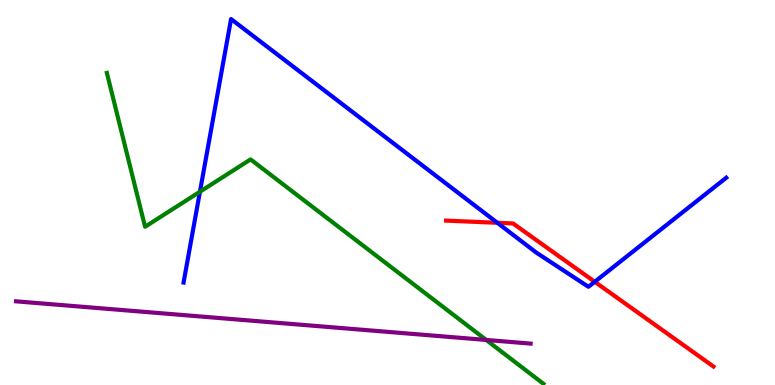[{'lines': ['blue', 'red'], 'intersections': [{'x': 6.42, 'y': 4.21}, {'x': 7.67, 'y': 2.68}]}, {'lines': ['green', 'red'], 'intersections': []}, {'lines': ['purple', 'red'], 'intersections': []}, {'lines': ['blue', 'green'], 'intersections': [{'x': 2.58, 'y': 5.02}]}, {'lines': ['blue', 'purple'], 'intersections': []}, {'lines': ['green', 'purple'], 'intersections': [{'x': 6.27, 'y': 1.17}]}]